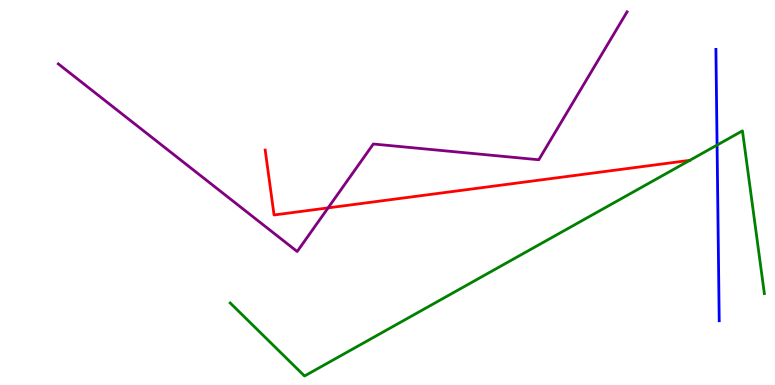[{'lines': ['blue', 'red'], 'intersections': []}, {'lines': ['green', 'red'], 'intersections': []}, {'lines': ['purple', 'red'], 'intersections': [{'x': 4.23, 'y': 4.6}]}, {'lines': ['blue', 'green'], 'intersections': [{'x': 9.25, 'y': 6.23}]}, {'lines': ['blue', 'purple'], 'intersections': []}, {'lines': ['green', 'purple'], 'intersections': []}]